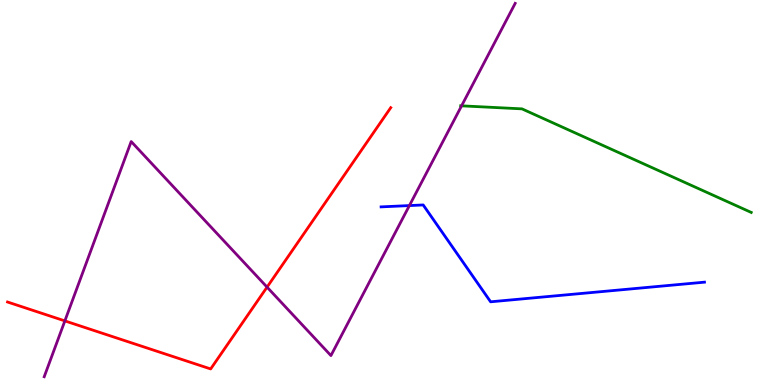[{'lines': ['blue', 'red'], 'intersections': []}, {'lines': ['green', 'red'], 'intersections': []}, {'lines': ['purple', 'red'], 'intersections': [{'x': 0.837, 'y': 1.66}, {'x': 3.45, 'y': 2.54}]}, {'lines': ['blue', 'green'], 'intersections': []}, {'lines': ['blue', 'purple'], 'intersections': [{'x': 5.28, 'y': 4.66}]}, {'lines': ['green', 'purple'], 'intersections': [{'x': 5.96, 'y': 7.25}]}]